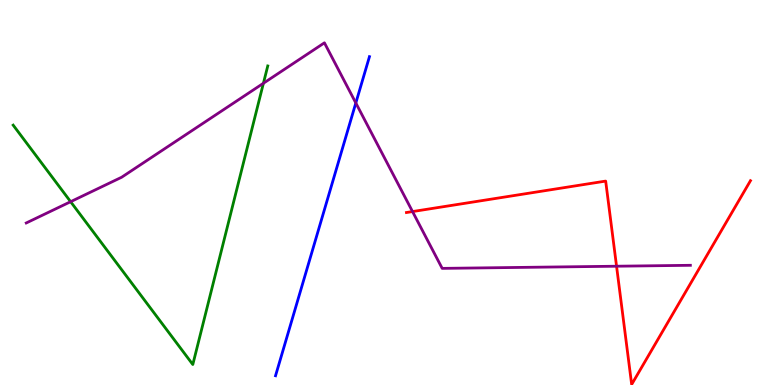[{'lines': ['blue', 'red'], 'intersections': []}, {'lines': ['green', 'red'], 'intersections': []}, {'lines': ['purple', 'red'], 'intersections': [{'x': 5.32, 'y': 4.5}, {'x': 7.96, 'y': 3.09}]}, {'lines': ['blue', 'green'], 'intersections': []}, {'lines': ['blue', 'purple'], 'intersections': [{'x': 4.59, 'y': 7.33}]}, {'lines': ['green', 'purple'], 'intersections': [{'x': 0.911, 'y': 4.76}, {'x': 3.4, 'y': 7.84}]}]